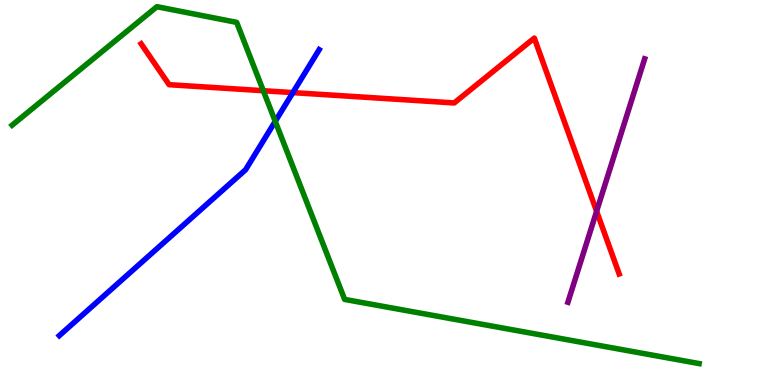[{'lines': ['blue', 'red'], 'intersections': [{'x': 3.78, 'y': 7.59}]}, {'lines': ['green', 'red'], 'intersections': [{'x': 3.4, 'y': 7.64}]}, {'lines': ['purple', 'red'], 'intersections': [{'x': 7.7, 'y': 4.51}]}, {'lines': ['blue', 'green'], 'intersections': [{'x': 3.55, 'y': 6.85}]}, {'lines': ['blue', 'purple'], 'intersections': []}, {'lines': ['green', 'purple'], 'intersections': []}]